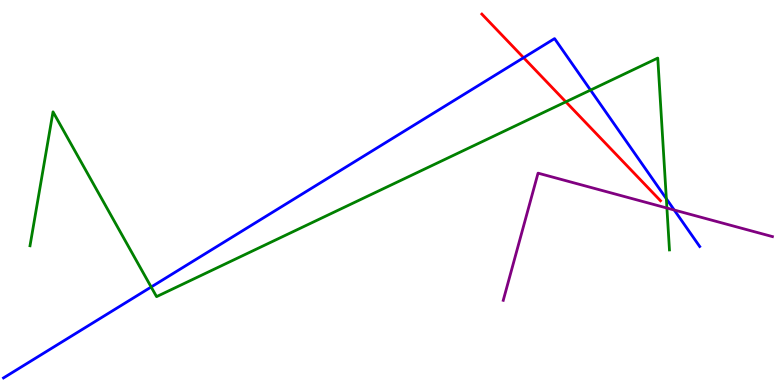[{'lines': ['blue', 'red'], 'intersections': [{'x': 6.76, 'y': 8.5}]}, {'lines': ['green', 'red'], 'intersections': [{'x': 7.3, 'y': 7.35}]}, {'lines': ['purple', 'red'], 'intersections': []}, {'lines': ['blue', 'green'], 'intersections': [{'x': 1.95, 'y': 2.55}, {'x': 7.62, 'y': 7.66}, {'x': 8.6, 'y': 4.84}]}, {'lines': ['blue', 'purple'], 'intersections': [{'x': 8.7, 'y': 4.55}]}, {'lines': ['green', 'purple'], 'intersections': [{'x': 8.61, 'y': 4.6}]}]